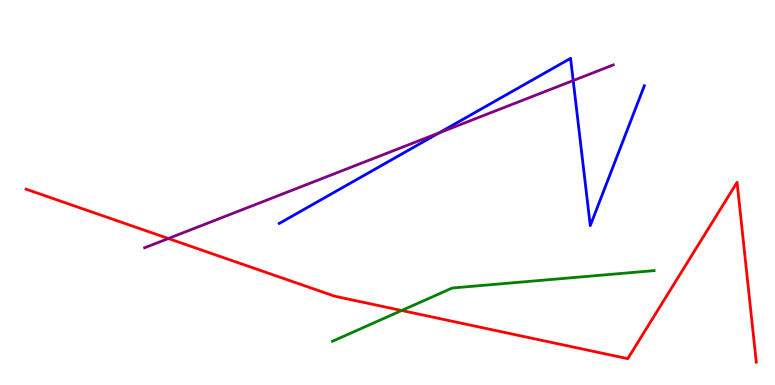[{'lines': ['blue', 'red'], 'intersections': []}, {'lines': ['green', 'red'], 'intersections': [{'x': 5.18, 'y': 1.94}]}, {'lines': ['purple', 'red'], 'intersections': [{'x': 2.17, 'y': 3.8}]}, {'lines': ['blue', 'green'], 'intersections': []}, {'lines': ['blue', 'purple'], 'intersections': [{'x': 5.66, 'y': 6.55}, {'x': 7.4, 'y': 7.91}]}, {'lines': ['green', 'purple'], 'intersections': []}]